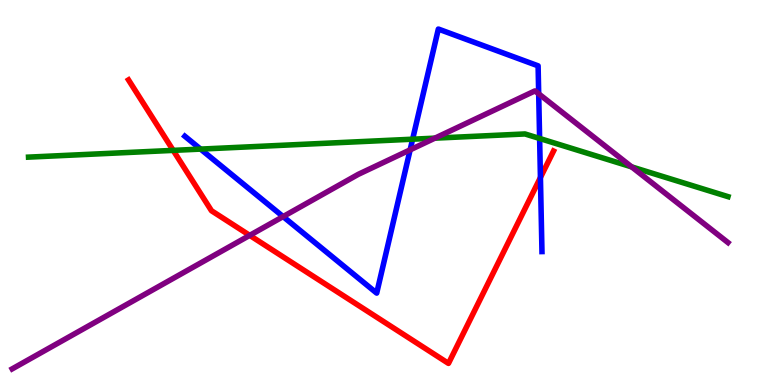[{'lines': ['blue', 'red'], 'intersections': [{'x': 6.97, 'y': 5.39}]}, {'lines': ['green', 'red'], 'intersections': [{'x': 2.23, 'y': 6.09}]}, {'lines': ['purple', 'red'], 'intersections': [{'x': 3.22, 'y': 3.89}]}, {'lines': ['blue', 'green'], 'intersections': [{'x': 2.59, 'y': 6.13}, {'x': 5.32, 'y': 6.38}, {'x': 6.96, 'y': 6.4}]}, {'lines': ['blue', 'purple'], 'intersections': [{'x': 3.65, 'y': 4.37}, {'x': 5.29, 'y': 6.11}, {'x': 6.95, 'y': 7.56}]}, {'lines': ['green', 'purple'], 'intersections': [{'x': 5.61, 'y': 6.41}, {'x': 8.15, 'y': 5.66}]}]